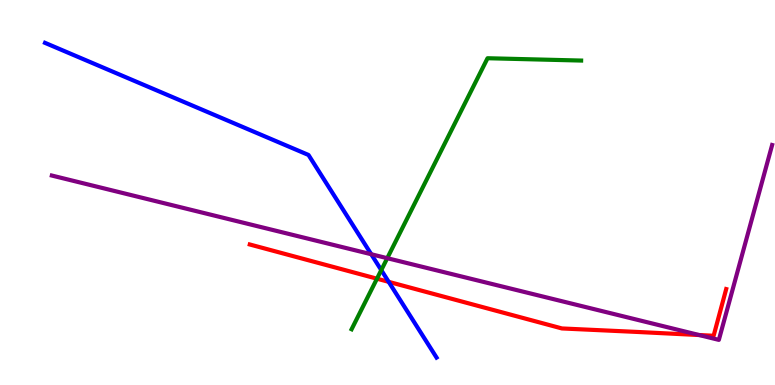[{'lines': ['blue', 'red'], 'intersections': [{'x': 5.02, 'y': 2.68}]}, {'lines': ['green', 'red'], 'intersections': [{'x': 4.86, 'y': 2.76}]}, {'lines': ['purple', 'red'], 'intersections': [{'x': 9.02, 'y': 1.3}]}, {'lines': ['blue', 'green'], 'intersections': [{'x': 4.92, 'y': 2.98}]}, {'lines': ['blue', 'purple'], 'intersections': [{'x': 4.79, 'y': 3.4}]}, {'lines': ['green', 'purple'], 'intersections': [{'x': 5.0, 'y': 3.29}]}]